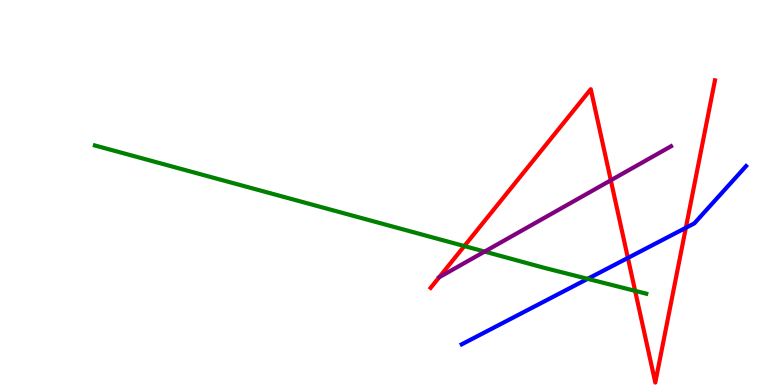[{'lines': ['blue', 'red'], 'intersections': [{'x': 8.1, 'y': 3.3}, {'x': 8.85, 'y': 4.08}]}, {'lines': ['green', 'red'], 'intersections': [{'x': 5.99, 'y': 3.61}, {'x': 8.2, 'y': 2.45}]}, {'lines': ['purple', 'red'], 'intersections': [{'x': 7.88, 'y': 5.32}]}, {'lines': ['blue', 'green'], 'intersections': [{'x': 7.58, 'y': 2.76}]}, {'lines': ['blue', 'purple'], 'intersections': []}, {'lines': ['green', 'purple'], 'intersections': [{'x': 6.25, 'y': 3.47}]}]